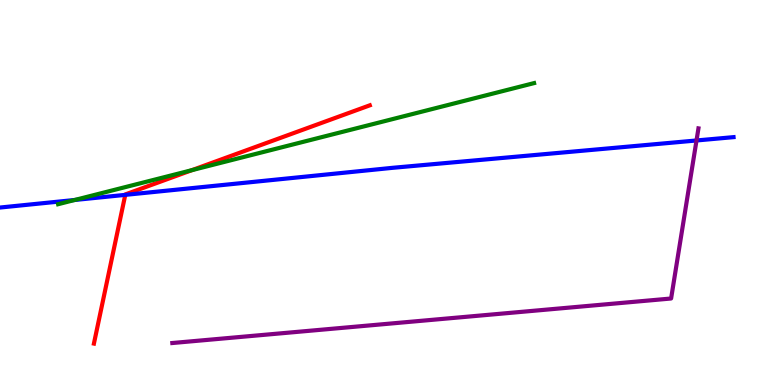[{'lines': ['blue', 'red'], 'intersections': [{'x': 1.62, 'y': 4.94}]}, {'lines': ['green', 'red'], 'intersections': [{'x': 2.48, 'y': 5.58}]}, {'lines': ['purple', 'red'], 'intersections': []}, {'lines': ['blue', 'green'], 'intersections': [{'x': 0.964, 'y': 4.81}]}, {'lines': ['blue', 'purple'], 'intersections': [{'x': 8.99, 'y': 6.35}]}, {'lines': ['green', 'purple'], 'intersections': []}]